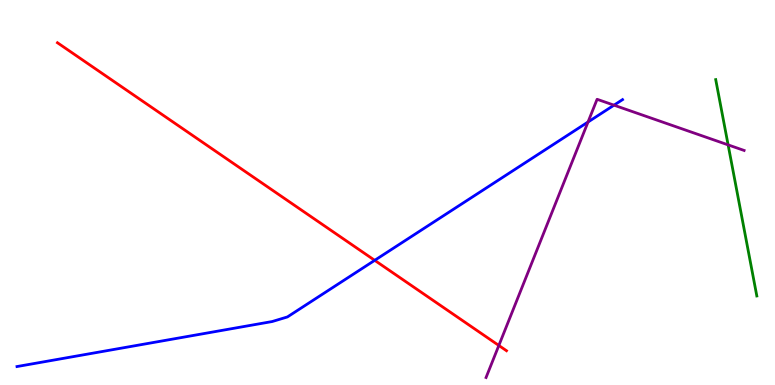[{'lines': ['blue', 'red'], 'intersections': [{'x': 4.83, 'y': 3.24}]}, {'lines': ['green', 'red'], 'intersections': []}, {'lines': ['purple', 'red'], 'intersections': [{'x': 6.44, 'y': 1.03}]}, {'lines': ['blue', 'green'], 'intersections': []}, {'lines': ['blue', 'purple'], 'intersections': [{'x': 7.59, 'y': 6.83}, {'x': 7.92, 'y': 7.27}]}, {'lines': ['green', 'purple'], 'intersections': [{'x': 9.4, 'y': 6.24}]}]